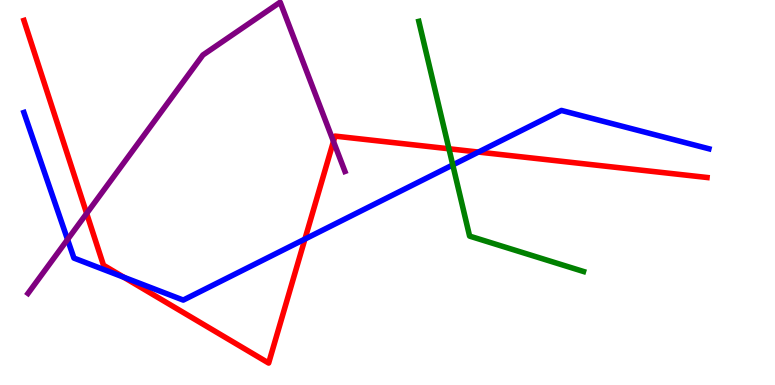[{'lines': ['blue', 'red'], 'intersections': [{'x': 1.6, 'y': 2.8}, {'x': 3.93, 'y': 3.79}, {'x': 6.17, 'y': 6.05}]}, {'lines': ['green', 'red'], 'intersections': [{'x': 5.79, 'y': 6.14}]}, {'lines': ['purple', 'red'], 'intersections': [{'x': 1.12, 'y': 4.46}, {'x': 4.3, 'y': 6.33}]}, {'lines': ['blue', 'green'], 'intersections': [{'x': 5.84, 'y': 5.72}]}, {'lines': ['blue', 'purple'], 'intersections': [{'x': 0.872, 'y': 3.78}]}, {'lines': ['green', 'purple'], 'intersections': []}]